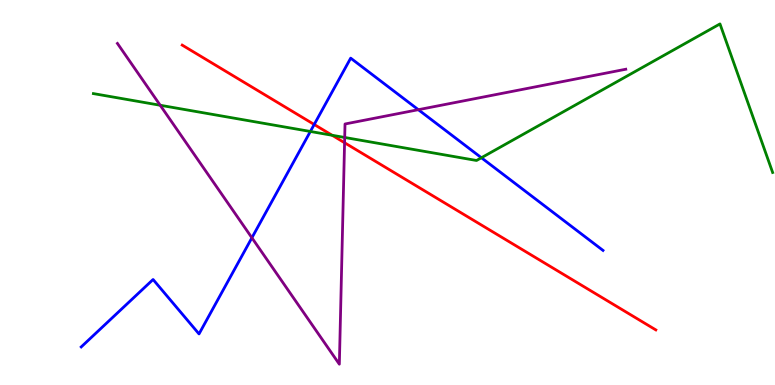[{'lines': ['blue', 'red'], 'intersections': [{'x': 4.05, 'y': 6.77}]}, {'lines': ['green', 'red'], 'intersections': [{'x': 4.29, 'y': 6.49}]}, {'lines': ['purple', 'red'], 'intersections': [{'x': 4.45, 'y': 6.29}]}, {'lines': ['blue', 'green'], 'intersections': [{'x': 4.0, 'y': 6.59}, {'x': 6.21, 'y': 5.9}]}, {'lines': ['blue', 'purple'], 'intersections': [{'x': 3.25, 'y': 3.82}, {'x': 5.4, 'y': 7.15}]}, {'lines': ['green', 'purple'], 'intersections': [{'x': 2.07, 'y': 7.27}, {'x': 4.45, 'y': 6.43}]}]